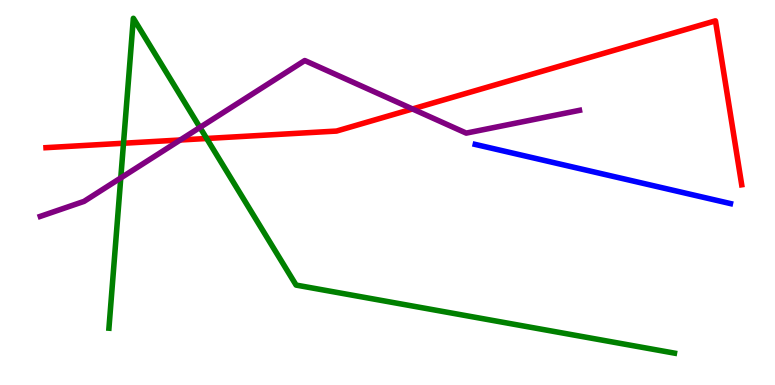[{'lines': ['blue', 'red'], 'intersections': []}, {'lines': ['green', 'red'], 'intersections': [{'x': 1.59, 'y': 6.28}, {'x': 2.67, 'y': 6.4}]}, {'lines': ['purple', 'red'], 'intersections': [{'x': 2.33, 'y': 6.36}, {'x': 5.32, 'y': 7.17}]}, {'lines': ['blue', 'green'], 'intersections': []}, {'lines': ['blue', 'purple'], 'intersections': []}, {'lines': ['green', 'purple'], 'intersections': [{'x': 1.56, 'y': 5.38}, {'x': 2.58, 'y': 6.69}]}]